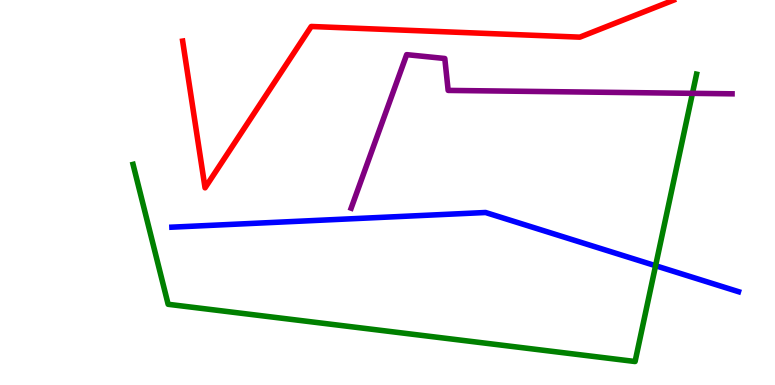[{'lines': ['blue', 'red'], 'intersections': []}, {'lines': ['green', 'red'], 'intersections': []}, {'lines': ['purple', 'red'], 'intersections': []}, {'lines': ['blue', 'green'], 'intersections': [{'x': 8.46, 'y': 3.1}]}, {'lines': ['blue', 'purple'], 'intersections': []}, {'lines': ['green', 'purple'], 'intersections': [{'x': 8.93, 'y': 7.58}]}]